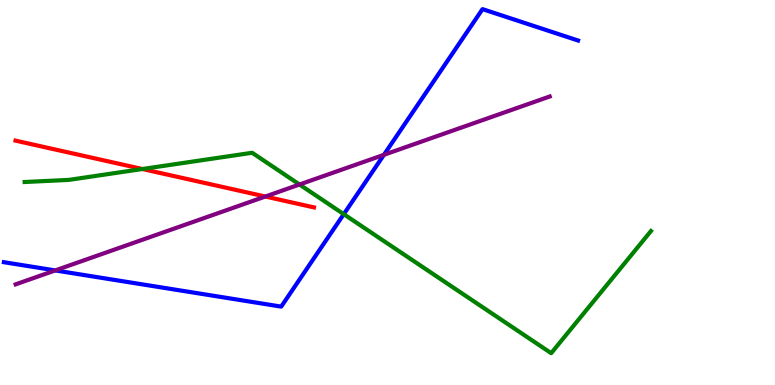[{'lines': ['blue', 'red'], 'intersections': []}, {'lines': ['green', 'red'], 'intersections': [{'x': 1.84, 'y': 5.61}]}, {'lines': ['purple', 'red'], 'intersections': [{'x': 3.42, 'y': 4.9}]}, {'lines': ['blue', 'green'], 'intersections': [{'x': 4.44, 'y': 4.44}]}, {'lines': ['blue', 'purple'], 'intersections': [{'x': 0.713, 'y': 2.98}, {'x': 4.95, 'y': 5.98}]}, {'lines': ['green', 'purple'], 'intersections': [{'x': 3.86, 'y': 5.21}]}]